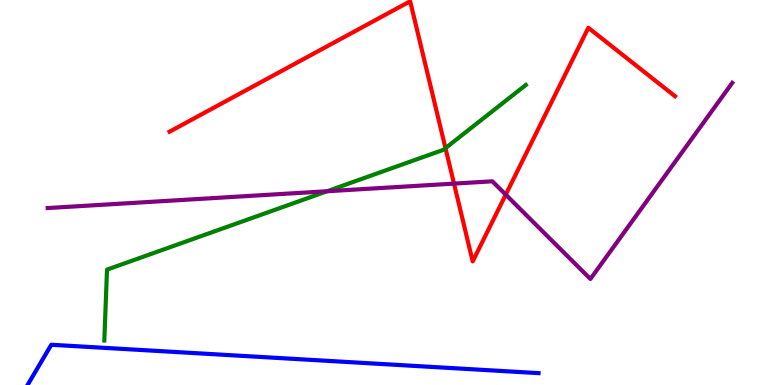[{'lines': ['blue', 'red'], 'intersections': []}, {'lines': ['green', 'red'], 'intersections': [{'x': 5.75, 'y': 6.15}]}, {'lines': ['purple', 'red'], 'intersections': [{'x': 5.86, 'y': 5.23}, {'x': 6.53, 'y': 4.94}]}, {'lines': ['blue', 'green'], 'intersections': []}, {'lines': ['blue', 'purple'], 'intersections': []}, {'lines': ['green', 'purple'], 'intersections': [{'x': 4.22, 'y': 5.03}]}]